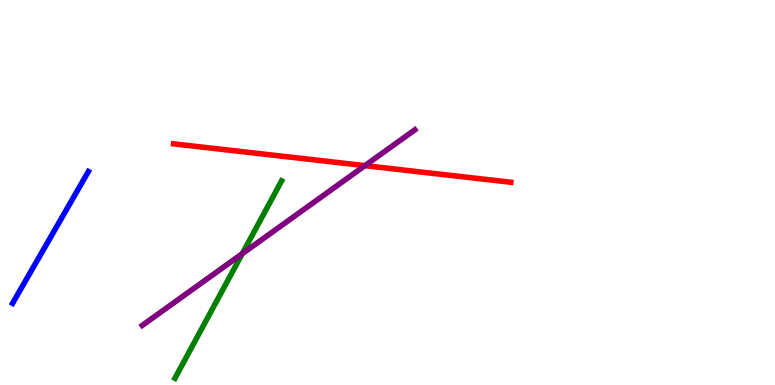[{'lines': ['blue', 'red'], 'intersections': []}, {'lines': ['green', 'red'], 'intersections': []}, {'lines': ['purple', 'red'], 'intersections': [{'x': 4.71, 'y': 5.7}]}, {'lines': ['blue', 'green'], 'intersections': []}, {'lines': ['blue', 'purple'], 'intersections': []}, {'lines': ['green', 'purple'], 'intersections': [{'x': 3.13, 'y': 3.41}]}]